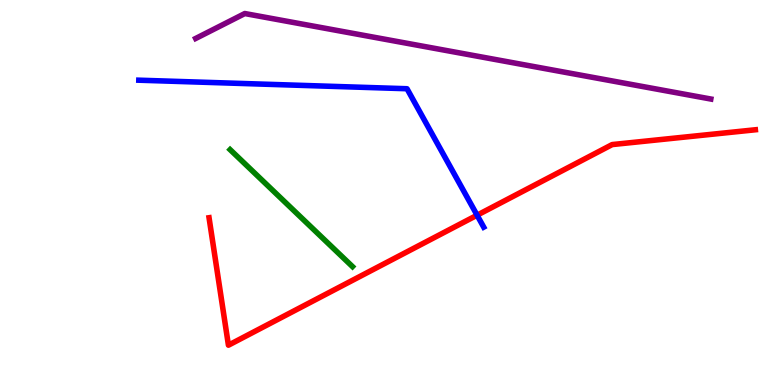[{'lines': ['blue', 'red'], 'intersections': [{'x': 6.16, 'y': 4.41}]}, {'lines': ['green', 'red'], 'intersections': []}, {'lines': ['purple', 'red'], 'intersections': []}, {'lines': ['blue', 'green'], 'intersections': []}, {'lines': ['blue', 'purple'], 'intersections': []}, {'lines': ['green', 'purple'], 'intersections': []}]